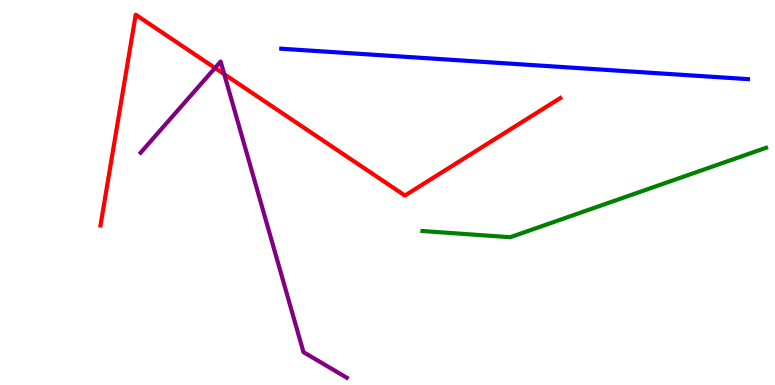[{'lines': ['blue', 'red'], 'intersections': []}, {'lines': ['green', 'red'], 'intersections': []}, {'lines': ['purple', 'red'], 'intersections': [{'x': 2.77, 'y': 8.23}, {'x': 2.89, 'y': 8.07}]}, {'lines': ['blue', 'green'], 'intersections': []}, {'lines': ['blue', 'purple'], 'intersections': []}, {'lines': ['green', 'purple'], 'intersections': []}]